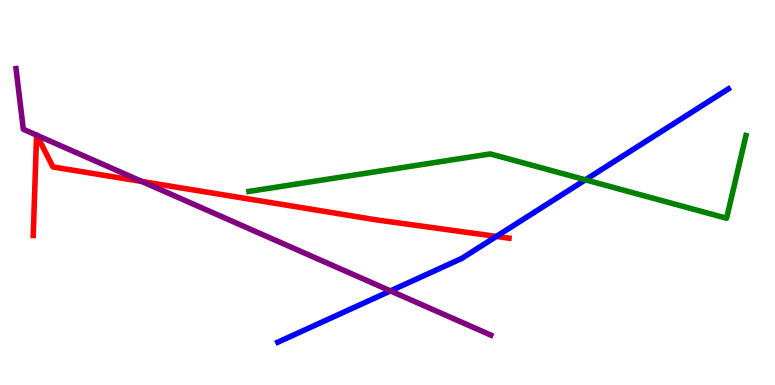[{'lines': ['blue', 'red'], 'intersections': [{'x': 6.4, 'y': 3.86}]}, {'lines': ['green', 'red'], 'intersections': []}, {'lines': ['purple', 'red'], 'intersections': [{'x': 0.472, 'y': 6.49}, {'x': 0.476, 'y': 6.49}, {'x': 1.83, 'y': 5.29}]}, {'lines': ['blue', 'green'], 'intersections': [{'x': 7.55, 'y': 5.33}]}, {'lines': ['blue', 'purple'], 'intersections': [{'x': 5.04, 'y': 2.44}]}, {'lines': ['green', 'purple'], 'intersections': []}]